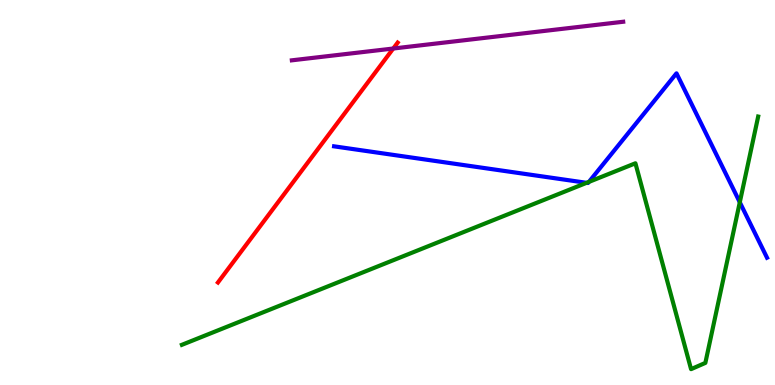[{'lines': ['blue', 'red'], 'intersections': []}, {'lines': ['green', 'red'], 'intersections': []}, {'lines': ['purple', 'red'], 'intersections': [{'x': 5.07, 'y': 8.74}]}, {'lines': ['blue', 'green'], 'intersections': [{'x': 7.57, 'y': 5.25}, {'x': 7.6, 'y': 5.28}, {'x': 9.55, 'y': 4.75}]}, {'lines': ['blue', 'purple'], 'intersections': []}, {'lines': ['green', 'purple'], 'intersections': []}]